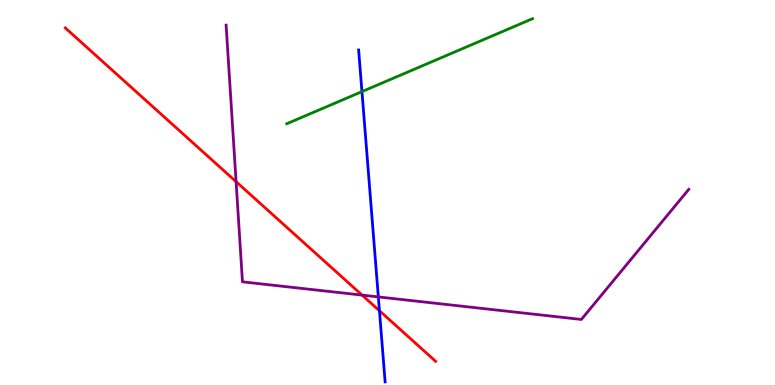[{'lines': ['blue', 'red'], 'intersections': [{'x': 4.9, 'y': 1.93}]}, {'lines': ['green', 'red'], 'intersections': []}, {'lines': ['purple', 'red'], 'intersections': [{'x': 3.05, 'y': 5.28}, {'x': 4.67, 'y': 2.33}]}, {'lines': ['blue', 'green'], 'intersections': [{'x': 4.67, 'y': 7.62}]}, {'lines': ['blue', 'purple'], 'intersections': [{'x': 4.88, 'y': 2.29}]}, {'lines': ['green', 'purple'], 'intersections': []}]